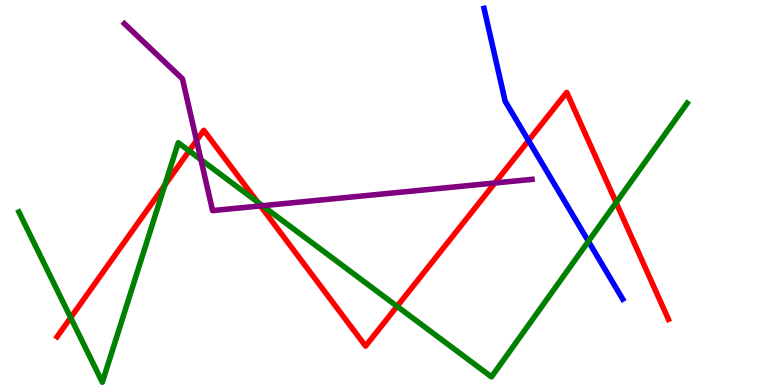[{'lines': ['blue', 'red'], 'intersections': [{'x': 6.82, 'y': 6.35}]}, {'lines': ['green', 'red'], 'intersections': [{'x': 0.912, 'y': 1.75}, {'x': 2.13, 'y': 5.19}, {'x': 2.44, 'y': 6.08}, {'x': 3.32, 'y': 4.75}, {'x': 5.12, 'y': 2.04}, {'x': 7.95, 'y': 4.74}]}, {'lines': ['purple', 'red'], 'intersections': [{'x': 2.54, 'y': 6.35}, {'x': 3.36, 'y': 4.65}, {'x': 6.39, 'y': 5.25}]}, {'lines': ['blue', 'green'], 'intersections': [{'x': 7.59, 'y': 3.73}]}, {'lines': ['blue', 'purple'], 'intersections': []}, {'lines': ['green', 'purple'], 'intersections': [{'x': 2.59, 'y': 5.85}, {'x': 3.39, 'y': 4.66}]}]